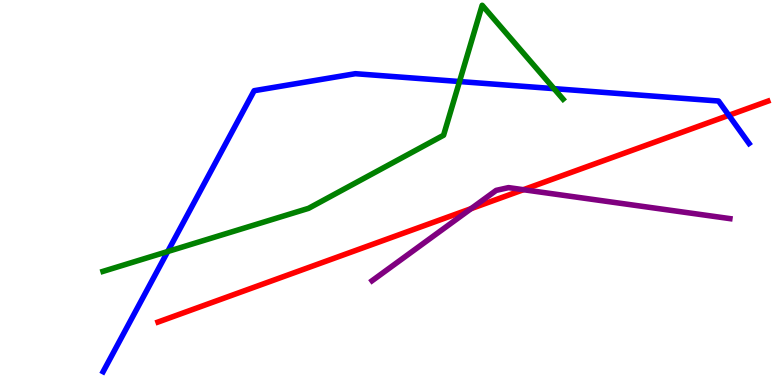[{'lines': ['blue', 'red'], 'intersections': [{'x': 9.4, 'y': 7.0}]}, {'lines': ['green', 'red'], 'intersections': []}, {'lines': ['purple', 'red'], 'intersections': [{'x': 6.08, 'y': 4.58}, {'x': 6.75, 'y': 5.07}]}, {'lines': ['blue', 'green'], 'intersections': [{'x': 2.16, 'y': 3.47}, {'x': 5.93, 'y': 7.88}, {'x': 7.15, 'y': 7.7}]}, {'lines': ['blue', 'purple'], 'intersections': []}, {'lines': ['green', 'purple'], 'intersections': []}]